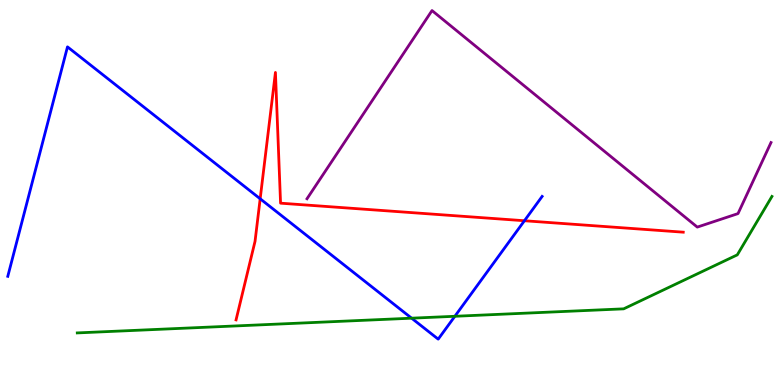[{'lines': ['blue', 'red'], 'intersections': [{'x': 3.36, 'y': 4.84}, {'x': 6.77, 'y': 4.27}]}, {'lines': ['green', 'red'], 'intersections': []}, {'lines': ['purple', 'red'], 'intersections': []}, {'lines': ['blue', 'green'], 'intersections': [{'x': 5.31, 'y': 1.74}, {'x': 5.87, 'y': 1.78}]}, {'lines': ['blue', 'purple'], 'intersections': []}, {'lines': ['green', 'purple'], 'intersections': []}]